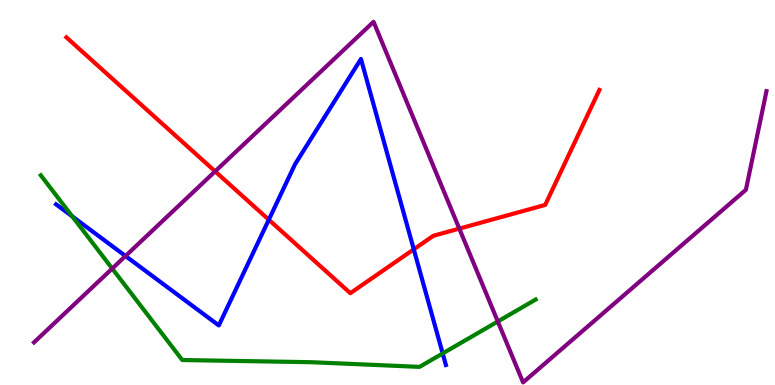[{'lines': ['blue', 'red'], 'intersections': [{'x': 3.47, 'y': 4.29}, {'x': 5.34, 'y': 3.52}]}, {'lines': ['green', 'red'], 'intersections': []}, {'lines': ['purple', 'red'], 'intersections': [{'x': 2.78, 'y': 5.55}, {'x': 5.93, 'y': 4.06}]}, {'lines': ['blue', 'green'], 'intersections': [{'x': 0.932, 'y': 4.38}, {'x': 5.71, 'y': 0.82}]}, {'lines': ['blue', 'purple'], 'intersections': [{'x': 1.62, 'y': 3.35}]}, {'lines': ['green', 'purple'], 'intersections': [{'x': 1.45, 'y': 3.02}, {'x': 6.42, 'y': 1.65}]}]